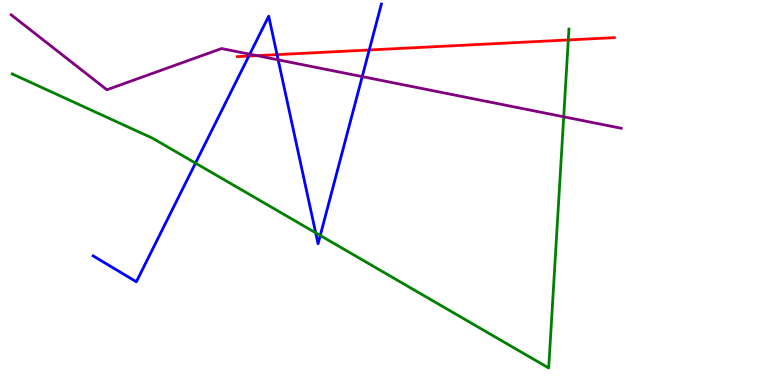[{'lines': ['blue', 'red'], 'intersections': [{'x': 3.21, 'y': 8.54}, {'x': 3.57, 'y': 8.58}, {'x': 4.76, 'y': 8.7}]}, {'lines': ['green', 'red'], 'intersections': [{'x': 7.33, 'y': 8.96}]}, {'lines': ['purple', 'red'], 'intersections': [{'x': 3.32, 'y': 8.55}]}, {'lines': ['blue', 'green'], 'intersections': [{'x': 2.52, 'y': 5.76}, {'x': 4.07, 'y': 3.95}, {'x': 4.13, 'y': 3.88}]}, {'lines': ['blue', 'purple'], 'intersections': [{'x': 3.22, 'y': 8.59}, {'x': 3.59, 'y': 8.45}, {'x': 4.67, 'y': 8.01}]}, {'lines': ['green', 'purple'], 'intersections': [{'x': 7.27, 'y': 6.97}]}]